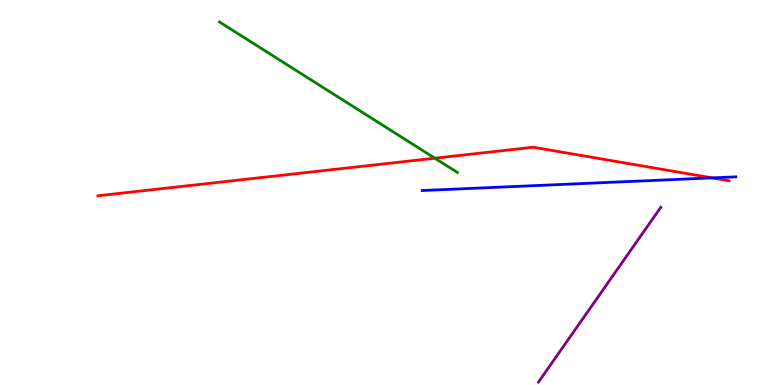[{'lines': ['blue', 'red'], 'intersections': [{'x': 9.19, 'y': 5.38}]}, {'lines': ['green', 'red'], 'intersections': [{'x': 5.61, 'y': 5.89}]}, {'lines': ['purple', 'red'], 'intersections': []}, {'lines': ['blue', 'green'], 'intersections': []}, {'lines': ['blue', 'purple'], 'intersections': []}, {'lines': ['green', 'purple'], 'intersections': []}]